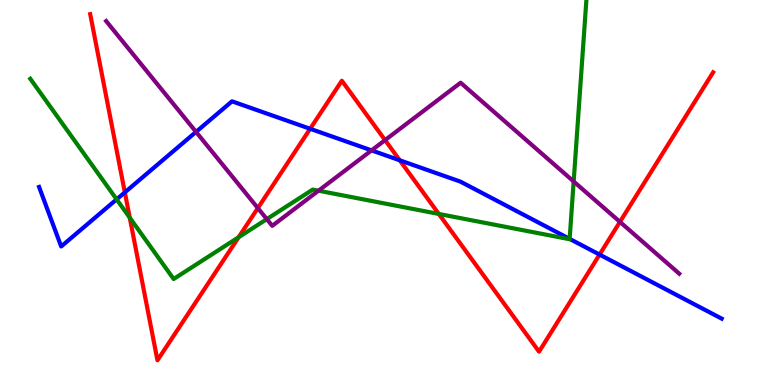[{'lines': ['blue', 'red'], 'intersections': [{'x': 1.61, 'y': 5.0}, {'x': 4.0, 'y': 6.65}, {'x': 5.16, 'y': 5.84}, {'x': 7.74, 'y': 3.39}]}, {'lines': ['green', 'red'], 'intersections': [{'x': 1.67, 'y': 4.35}, {'x': 3.08, 'y': 3.84}, {'x': 5.66, 'y': 4.44}]}, {'lines': ['purple', 'red'], 'intersections': [{'x': 3.33, 'y': 4.6}, {'x': 4.97, 'y': 6.36}, {'x': 8.0, 'y': 4.24}]}, {'lines': ['blue', 'green'], 'intersections': [{'x': 1.5, 'y': 4.82}, {'x': 7.35, 'y': 3.79}]}, {'lines': ['blue', 'purple'], 'intersections': [{'x': 2.53, 'y': 6.57}, {'x': 4.79, 'y': 6.09}]}, {'lines': ['green', 'purple'], 'intersections': [{'x': 3.44, 'y': 4.31}, {'x': 4.11, 'y': 5.05}, {'x': 7.4, 'y': 5.29}]}]